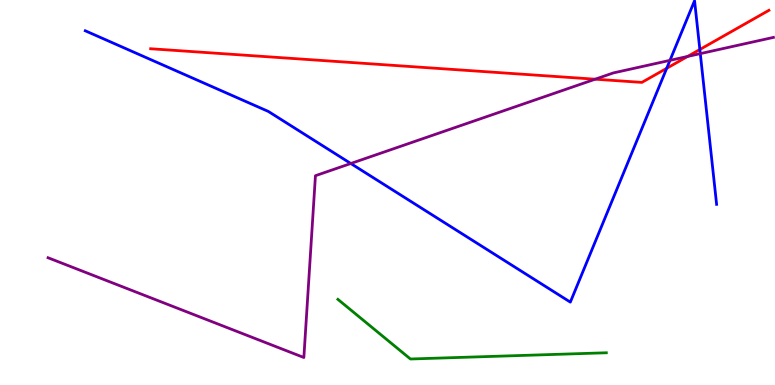[{'lines': ['blue', 'red'], 'intersections': [{'x': 8.6, 'y': 8.23}, {'x': 9.03, 'y': 8.71}]}, {'lines': ['green', 'red'], 'intersections': []}, {'lines': ['purple', 'red'], 'intersections': [{'x': 7.68, 'y': 7.94}, {'x': 8.87, 'y': 8.53}]}, {'lines': ['blue', 'green'], 'intersections': []}, {'lines': ['blue', 'purple'], 'intersections': [{'x': 4.53, 'y': 5.75}, {'x': 8.64, 'y': 8.43}, {'x': 9.04, 'y': 8.61}]}, {'lines': ['green', 'purple'], 'intersections': []}]